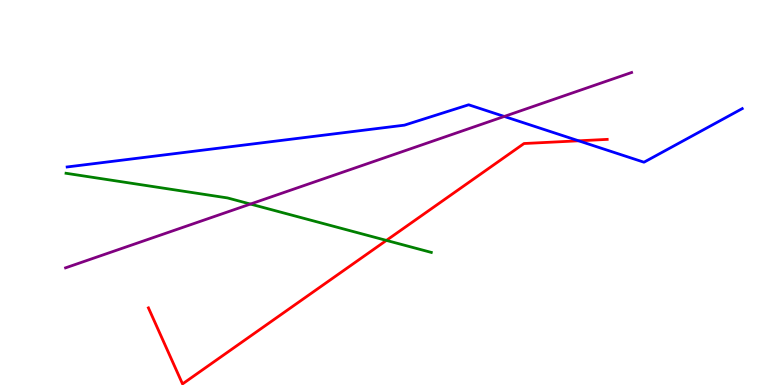[{'lines': ['blue', 'red'], 'intersections': [{'x': 7.47, 'y': 6.34}]}, {'lines': ['green', 'red'], 'intersections': [{'x': 4.99, 'y': 3.76}]}, {'lines': ['purple', 'red'], 'intersections': []}, {'lines': ['blue', 'green'], 'intersections': []}, {'lines': ['blue', 'purple'], 'intersections': [{'x': 6.51, 'y': 6.98}]}, {'lines': ['green', 'purple'], 'intersections': [{'x': 3.23, 'y': 4.7}]}]